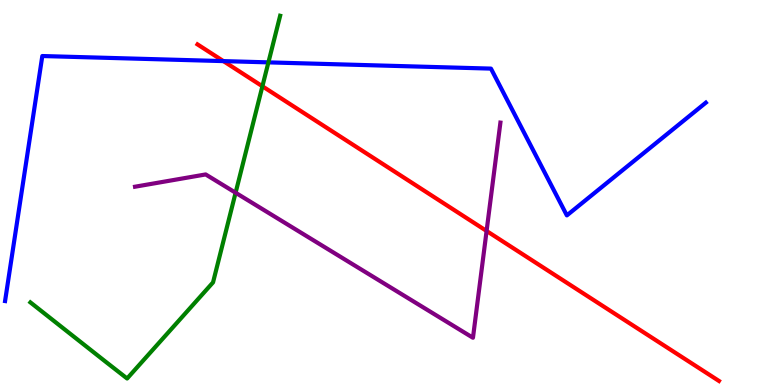[{'lines': ['blue', 'red'], 'intersections': [{'x': 2.88, 'y': 8.41}]}, {'lines': ['green', 'red'], 'intersections': [{'x': 3.39, 'y': 7.76}]}, {'lines': ['purple', 'red'], 'intersections': [{'x': 6.28, 'y': 4.0}]}, {'lines': ['blue', 'green'], 'intersections': [{'x': 3.46, 'y': 8.38}]}, {'lines': ['blue', 'purple'], 'intersections': []}, {'lines': ['green', 'purple'], 'intersections': [{'x': 3.04, 'y': 4.99}]}]